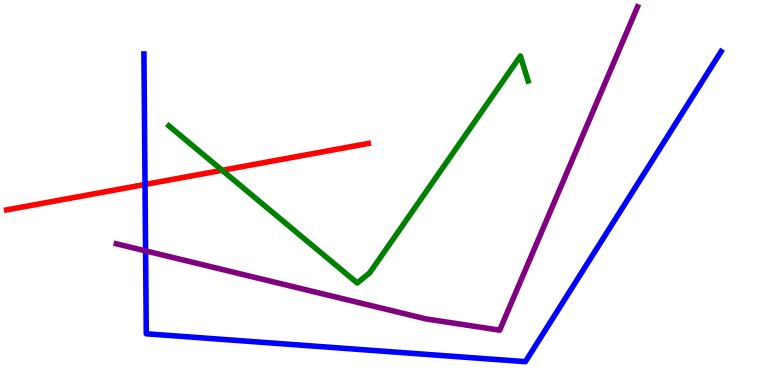[{'lines': ['blue', 'red'], 'intersections': [{'x': 1.87, 'y': 5.21}]}, {'lines': ['green', 'red'], 'intersections': [{'x': 2.87, 'y': 5.58}]}, {'lines': ['purple', 'red'], 'intersections': []}, {'lines': ['blue', 'green'], 'intersections': []}, {'lines': ['blue', 'purple'], 'intersections': [{'x': 1.88, 'y': 3.48}]}, {'lines': ['green', 'purple'], 'intersections': []}]